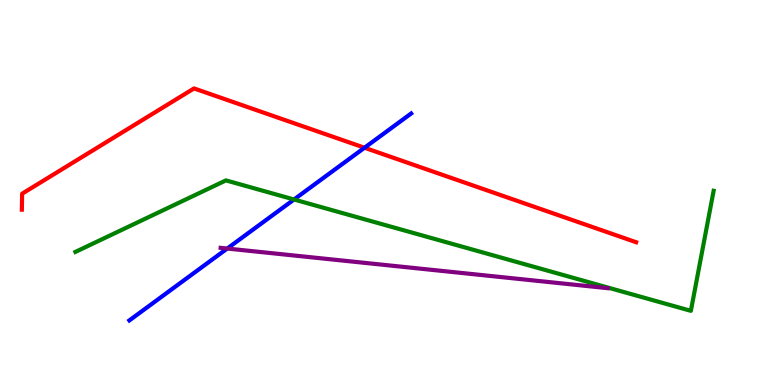[{'lines': ['blue', 'red'], 'intersections': [{'x': 4.7, 'y': 6.16}]}, {'lines': ['green', 'red'], 'intersections': []}, {'lines': ['purple', 'red'], 'intersections': []}, {'lines': ['blue', 'green'], 'intersections': [{'x': 3.79, 'y': 4.82}]}, {'lines': ['blue', 'purple'], 'intersections': [{'x': 2.93, 'y': 3.54}]}, {'lines': ['green', 'purple'], 'intersections': []}]